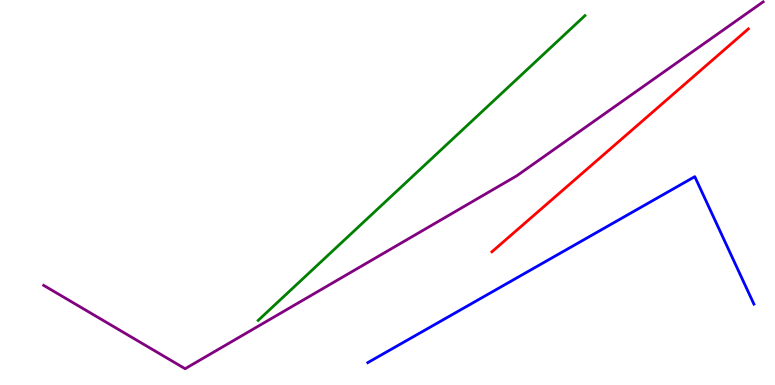[{'lines': ['blue', 'red'], 'intersections': []}, {'lines': ['green', 'red'], 'intersections': []}, {'lines': ['purple', 'red'], 'intersections': []}, {'lines': ['blue', 'green'], 'intersections': []}, {'lines': ['blue', 'purple'], 'intersections': []}, {'lines': ['green', 'purple'], 'intersections': []}]